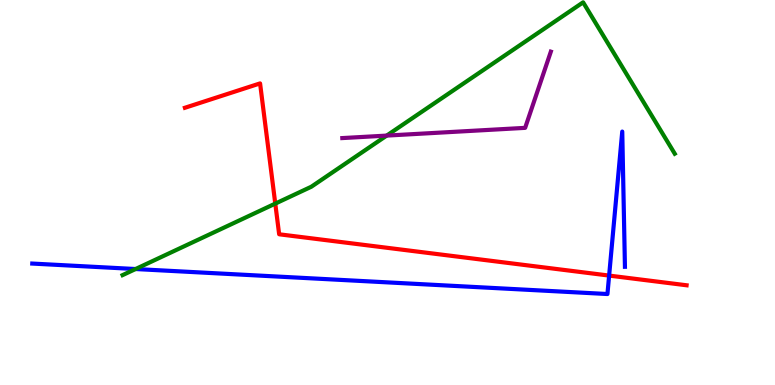[{'lines': ['blue', 'red'], 'intersections': [{'x': 7.86, 'y': 2.84}]}, {'lines': ['green', 'red'], 'intersections': [{'x': 3.55, 'y': 4.71}]}, {'lines': ['purple', 'red'], 'intersections': []}, {'lines': ['blue', 'green'], 'intersections': [{'x': 1.75, 'y': 3.01}]}, {'lines': ['blue', 'purple'], 'intersections': []}, {'lines': ['green', 'purple'], 'intersections': [{'x': 4.99, 'y': 6.48}]}]